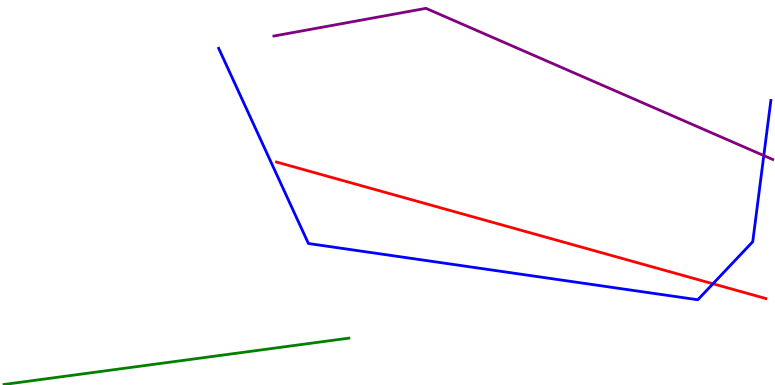[{'lines': ['blue', 'red'], 'intersections': [{'x': 9.2, 'y': 2.63}]}, {'lines': ['green', 'red'], 'intersections': []}, {'lines': ['purple', 'red'], 'intersections': []}, {'lines': ['blue', 'green'], 'intersections': []}, {'lines': ['blue', 'purple'], 'intersections': [{'x': 9.86, 'y': 5.96}]}, {'lines': ['green', 'purple'], 'intersections': []}]